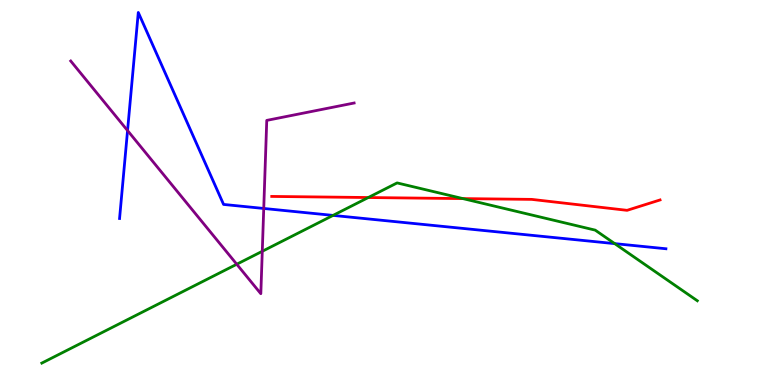[{'lines': ['blue', 'red'], 'intersections': []}, {'lines': ['green', 'red'], 'intersections': [{'x': 4.75, 'y': 4.87}, {'x': 5.97, 'y': 4.84}]}, {'lines': ['purple', 'red'], 'intersections': []}, {'lines': ['blue', 'green'], 'intersections': [{'x': 4.3, 'y': 4.41}, {'x': 7.93, 'y': 3.67}]}, {'lines': ['blue', 'purple'], 'intersections': [{'x': 1.65, 'y': 6.61}, {'x': 3.4, 'y': 4.59}]}, {'lines': ['green', 'purple'], 'intersections': [{'x': 3.05, 'y': 3.14}, {'x': 3.38, 'y': 3.47}]}]